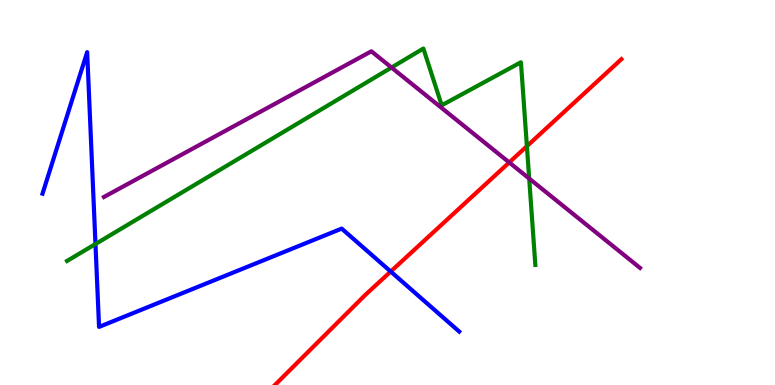[{'lines': ['blue', 'red'], 'intersections': [{'x': 5.04, 'y': 2.95}]}, {'lines': ['green', 'red'], 'intersections': [{'x': 6.8, 'y': 6.2}]}, {'lines': ['purple', 'red'], 'intersections': [{'x': 6.57, 'y': 5.78}]}, {'lines': ['blue', 'green'], 'intersections': [{'x': 1.23, 'y': 3.66}]}, {'lines': ['blue', 'purple'], 'intersections': []}, {'lines': ['green', 'purple'], 'intersections': [{'x': 5.05, 'y': 8.25}, {'x': 6.83, 'y': 5.36}]}]